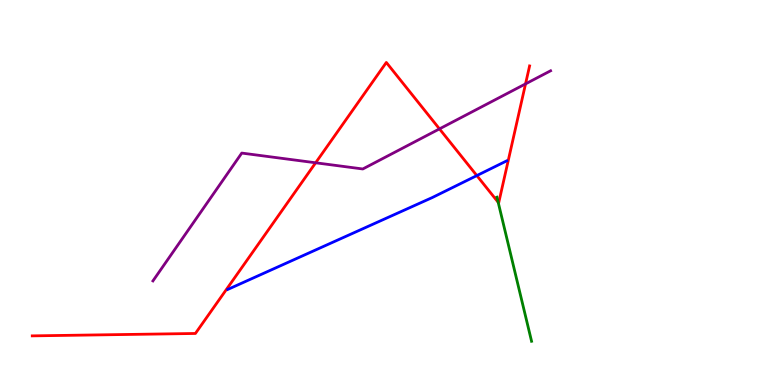[{'lines': ['blue', 'red'], 'intersections': [{'x': 6.15, 'y': 5.44}]}, {'lines': ['green', 'red'], 'intersections': [{'x': 6.43, 'y': 4.75}]}, {'lines': ['purple', 'red'], 'intersections': [{'x': 4.07, 'y': 5.77}, {'x': 5.67, 'y': 6.65}, {'x': 6.78, 'y': 7.82}]}, {'lines': ['blue', 'green'], 'intersections': []}, {'lines': ['blue', 'purple'], 'intersections': []}, {'lines': ['green', 'purple'], 'intersections': []}]